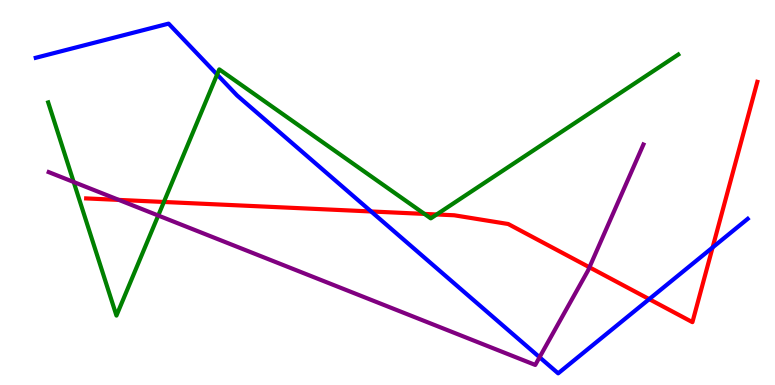[{'lines': ['blue', 'red'], 'intersections': [{'x': 4.79, 'y': 4.51}, {'x': 8.38, 'y': 2.23}, {'x': 9.19, 'y': 3.57}]}, {'lines': ['green', 'red'], 'intersections': [{'x': 2.11, 'y': 4.75}, {'x': 5.48, 'y': 4.44}, {'x': 5.63, 'y': 4.43}]}, {'lines': ['purple', 'red'], 'intersections': [{'x': 1.53, 'y': 4.81}, {'x': 7.61, 'y': 3.06}]}, {'lines': ['blue', 'green'], 'intersections': [{'x': 2.8, 'y': 8.06}]}, {'lines': ['blue', 'purple'], 'intersections': [{'x': 6.96, 'y': 0.721}]}, {'lines': ['green', 'purple'], 'intersections': [{'x': 0.951, 'y': 5.27}, {'x': 2.04, 'y': 4.4}]}]